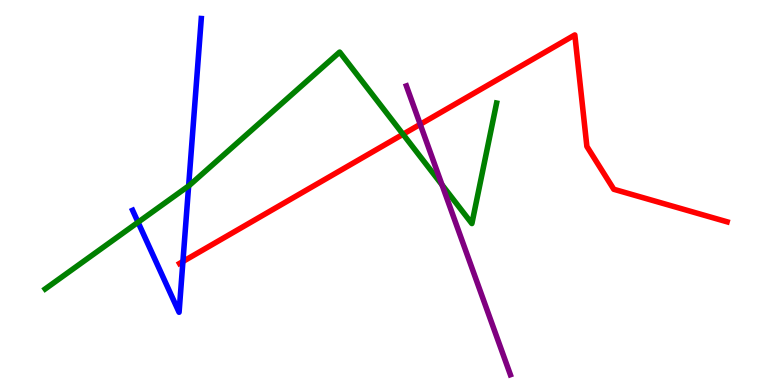[{'lines': ['blue', 'red'], 'intersections': [{'x': 2.36, 'y': 3.21}]}, {'lines': ['green', 'red'], 'intersections': [{'x': 5.2, 'y': 6.51}]}, {'lines': ['purple', 'red'], 'intersections': [{'x': 5.42, 'y': 6.77}]}, {'lines': ['blue', 'green'], 'intersections': [{'x': 1.78, 'y': 4.23}, {'x': 2.43, 'y': 5.17}]}, {'lines': ['blue', 'purple'], 'intersections': []}, {'lines': ['green', 'purple'], 'intersections': [{'x': 5.7, 'y': 5.2}]}]